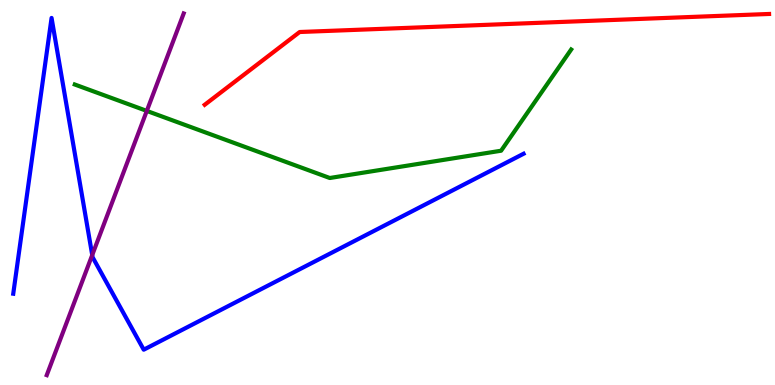[{'lines': ['blue', 'red'], 'intersections': []}, {'lines': ['green', 'red'], 'intersections': []}, {'lines': ['purple', 'red'], 'intersections': []}, {'lines': ['blue', 'green'], 'intersections': []}, {'lines': ['blue', 'purple'], 'intersections': [{'x': 1.19, 'y': 3.38}]}, {'lines': ['green', 'purple'], 'intersections': [{'x': 1.89, 'y': 7.12}]}]